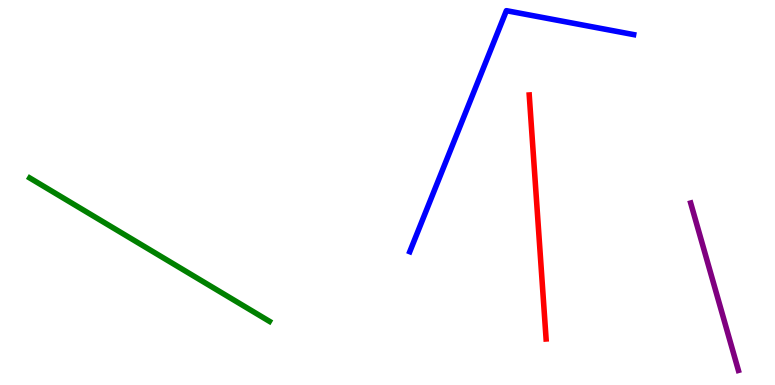[{'lines': ['blue', 'red'], 'intersections': []}, {'lines': ['green', 'red'], 'intersections': []}, {'lines': ['purple', 'red'], 'intersections': []}, {'lines': ['blue', 'green'], 'intersections': []}, {'lines': ['blue', 'purple'], 'intersections': []}, {'lines': ['green', 'purple'], 'intersections': []}]